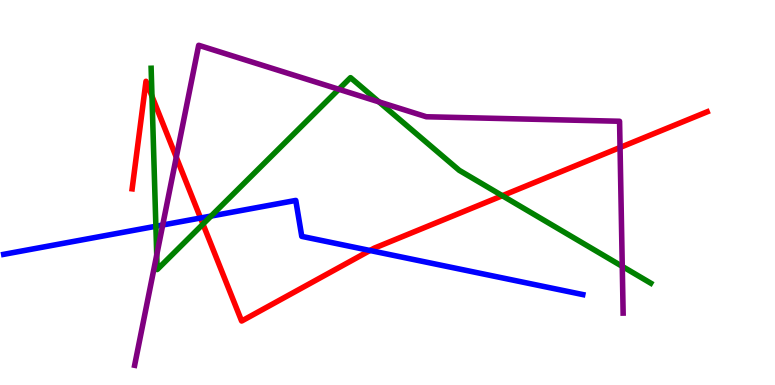[{'lines': ['blue', 'red'], 'intersections': [{'x': 2.59, 'y': 4.34}, {'x': 4.77, 'y': 3.49}]}, {'lines': ['green', 'red'], 'intersections': [{'x': 1.96, 'y': 7.5}, {'x': 2.62, 'y': 4.18}, {'x': 6.48, 'y': 4.92}]}, {'lines': ['purple', 'red'], 'intersections': [{'x': 2.27, 'y': 5.92}, {'x': 8.0, 'y': 6.17}]}, {'lines': ['blue', 'green'], 'intersections': [{'x': 2.01, 'y': 4.12}, {'x': 2.72, 'y': 4.39}]}, {'lines': ['blue', 'purple'], 'intersections': [{'x': 2.1, 'y': 4.16}]}, {'lines': ['green', 'purple'], 'intersections': [{'x': 2.02, 'y': 3.38}, {'x': 4.37, 'y': 7.68}, {'x': 4.89, 'y': 7.35}, {'x': 8.03, 'y': 3.08}]}]